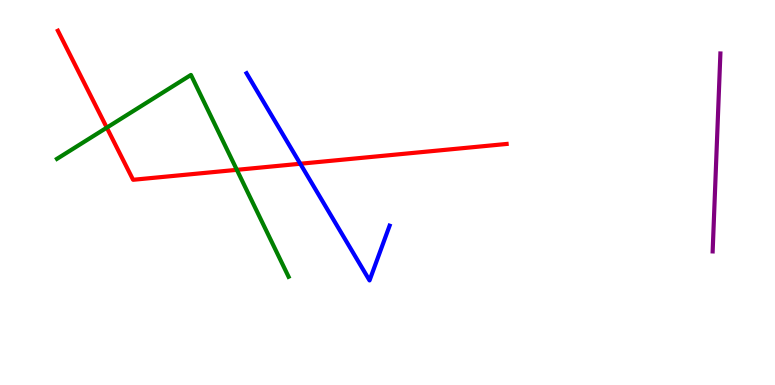[{'lines': ['blue', 'red'], 'intersections': [{'x': 3.87, 'y': 5.75}]}, {'lines': ['green', 'red'], 'intersections': [{'x': 1.38, 'y': 6.68}, {'x': 3.06, 'y': 5.59}]}, {'lines': ['purple', 'red'], 'intersections': []}, {'lines': ['blue', 'green'], 'intersections': []}, {'lines': ['blue', 'purple'], 'intersections': []}, {'lines': ['green', 'purple'], 'intersections': []}]